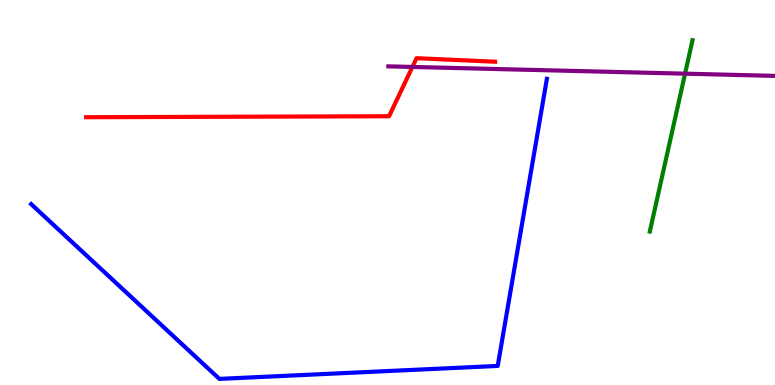[{'lines': ['blue', 'red'], 'intersections': []}, {'lines': ['green', 'red'], 'intersections': []}, {'lines': ['purple', 'red'], 'intersections': [{'x': 5.32, 'y': 8.26}]}, {'lines': ['blue', 'green'], 'intersections': []}, {'lines': ['blue', 'purple'], 'intersections': []}, {'lines': ['green', 'purple'], 'intersections': [{'x': 8.84, 'y': 8.09}]}]